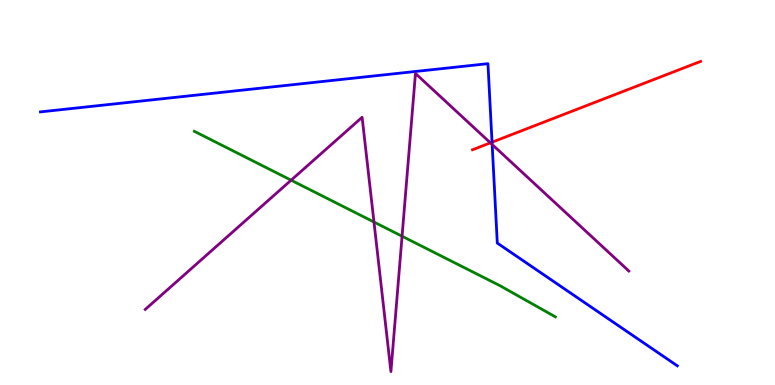[{'lines': ['blue', 'red'], 'intersections': [{'x': 6.35, 'y': 6.31}]}, {'lines': ['green', 'red'], 'intersections': []}, {'lines': ['purple', 'red'], 'intersections': [{'x': 6.33, 'y': 6.29}]}, {'lines': ['blue', 'green'], 'intersections': []}, {'lines': ['blue', 'purple'], 'intersections': [{'x': 6.35, 'y': 6.25}]}, {'lines': ['green', 'purple'], 'intersections': [{'x': 3.76, 'y': 5.32}, {'x': 4.83, 'y': 4.23}, {'x': 5.19, 'y': 3.86}]}]